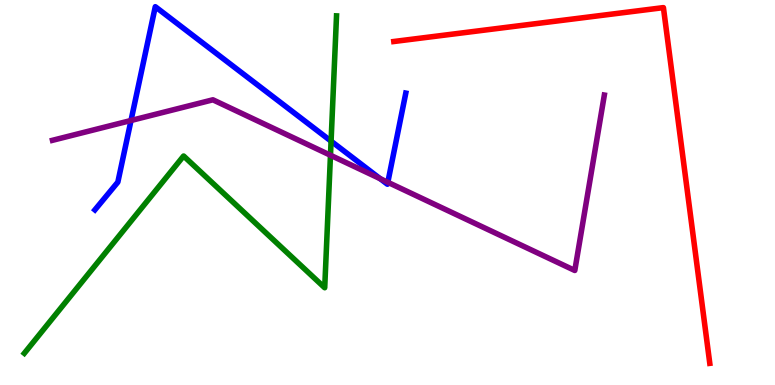[{'lines': ['blue', 'red'], 'intersections': []}, {'lines': ['green', 'red'], 'intersections': []}, {'lines': ['purple', 'red'], 'intersections': []}, {'lines': ['blue', 'green'], 'intersections': [{'x': 4.27, 'y': 6.33}]}, {'lines': ['blue', 'purple'], 'intersections': [{'x': 1.69, 'y': 6.87}, {'x': 4.91, 'y': 5.36}, {'x': 5.0, 'y': 5.26}]}, {'lines': ['green', 'purple'], 'intersections': [{'x': 4.26, 'y': 5.97}]}]